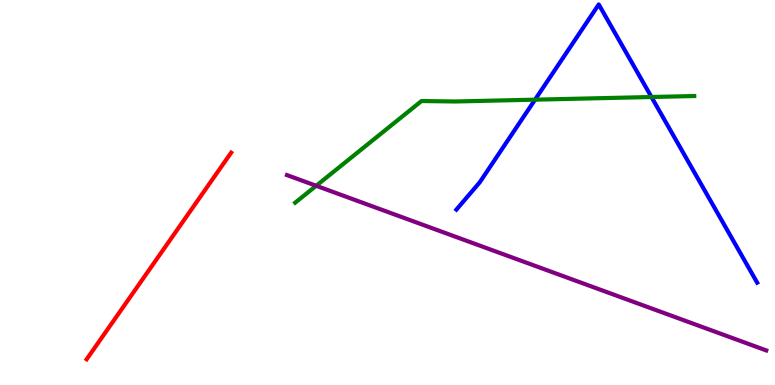[{'lines': ['blue', 'red'], 'intersections': []}, {'lines': ['green', 'red'], 'intersections': []}, {'lines': ['purple', 'red'], 'intersections': []}, {'lines': ['blue', 'green'], 'intersections': [{'x': 6.9, 'y': 7.41}, {'x': 8.41, 'y': 7.48}]}, {'lines': ['blue', 'purple'], 'intersections': []}, {'lines': ['green', 'purple'], 'intersections': [{'x': 4.08, 'y': 5.17}]}]